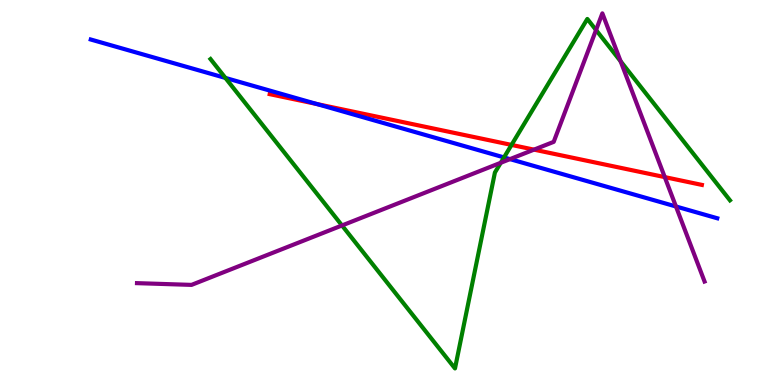[{'lines': ['blue', 'red'], 'intersections': [{'x': 4.09, 'y': 7.3}]}, {'lines': ['green', 'red'], 'intersections': [{'x': 6.6, 'y': 6.24}]}, {'lines': ['purple', 'red'], 'intersections': [{'x': 6.89, 'y': 6.11}, {'x': 8.58, 'y': 5.4}]}, {'lines': ['blue', 'green'], 'intersections': [{'x': 2.91, 'y': 7.98}, {'x': 6.5, 'y': 5.91}]}, {'lines': ['blue', 'purple'], 'intersections': [{'x': 6.58, 'y': 5.87}, {'x': 8.72, 'y': 4.64}]}, {'lines': ['green', 'purple'], 'intersections': [{'x': 4.41, 'y': 4.14}, {'x': 6.46, 'y': 5.77}, {'x': 7.69, 'y': 9.22}, {'x': 8.01, 'y': 8.41}]}]